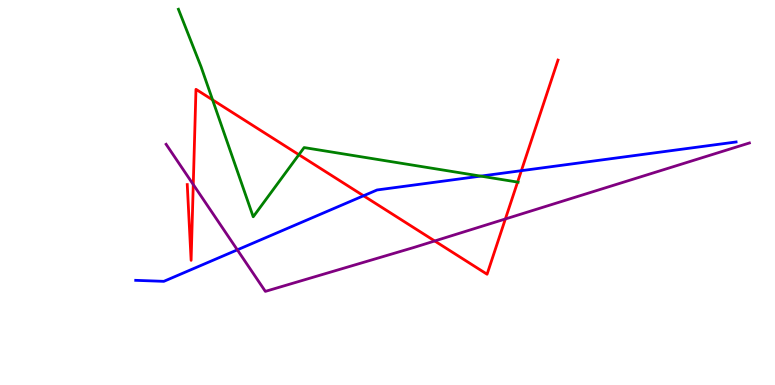[{'lines': ['blue', 'red'], 'intersections': [{'x': 4.69, 'y': 4.92}, {'x': 6.73, 'y': 5.57}]}, {'lines': ['green', 'red'], 'intersections': [{'x': 2.74, 'y': 7.41}, {'x': 3.86, 'y': 5.98}, {'x': 6.68, 'y': 5.27}]}, {'lines': ['purple', 'red'], 'intersections': [{'x': 2.49, 'y': 5.21}, {'x': 5.61, 'y': 3.74}, {'x': 6.52, 'y': 4.31}]}, {'lines': ['blue', 'green'], 'intersections': [{'x': 6.2, 'y': 5.43}]}, {'lines': ['blue', 'purple'], 'intersections': [{'x': 3.06, 'y': 3.51}]}, {'lines': ['green', 'purple'], 'intersections': []}]